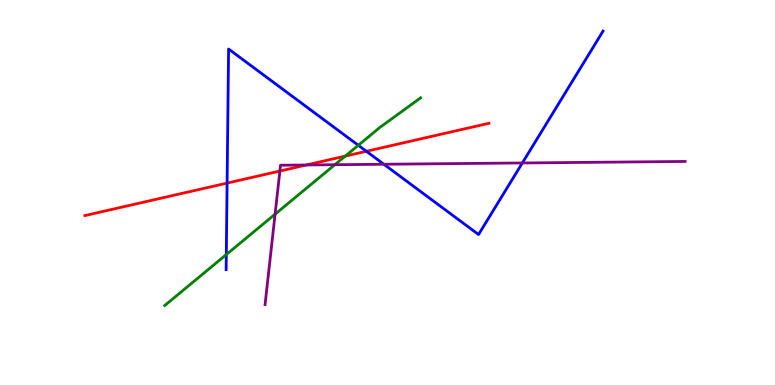[{'lines': ['blue', 'red'], 'intersections': [{'x': 2.93, 'y': 5.24}, {'x': 4.73, 'y': 6.07}]}, {'lines': ['green', 'red'], 'intersections': [{'x': 4.45, 'y': 5.95}]}, {'lines': ['purple', 'red'], 'intersections': [{'x': 3.61, 'y': 5.56}, {'x': 3.95, 'y': 5.71}]}, {'lines': ['blue', 'green'], 'intersections': [{'x': 2.92, 'y': 3.39}, {'x': 4.62, 'y': 6.23}]}, {'lines': ['blue', 'purple'], 'intersections': [{'x': 4.95, 'y': 5.73}, {'x': 6.74, 'y': 5.77}]}, {'lines': ['green', 'purple'], 'intersections': [{'x': 3.55, 'y': 4.44}, {'x': 4.32, 'y': 5.72}]}]